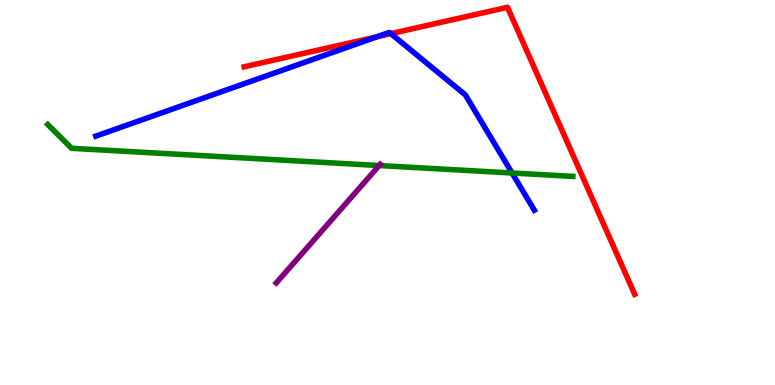[{'lines': ['blue', 'red'], 'intersections': [{'x': 4.86, 'y': 9.04}, {'x': 5.04, 'y': 9.13}]}, {'lines': ['green', 'red'], 'intersections': []}, {'lines': ['purple', 'red'], 'intersections': []}, {'lines': ['blue', 'green'], 'intersections': [{'x': 6.61, 'y': 5.51}]}, {'lines': ['blue', 'purple'], 'intersections': []}, {'lines': ['green', 'purple'], 'intersections': [{'x': 4.89, 'y': 5.7}]}]